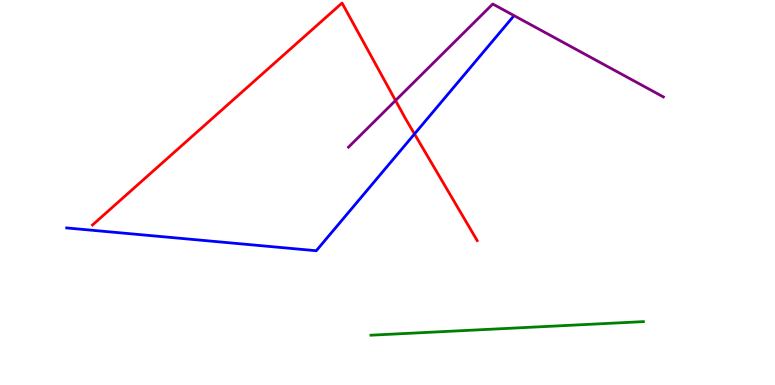[{'lines': ['blue', 'red'], 'intersections': [{'x': 5.35, 'y': 6.52}]}, {'lines': ['green', 'red'], 'intersections': []}, {'lines': ['purple', 'red'], 'intersections': [{'x': 5.1, 'y': 7.39}]}, {'lines': ['blue', 'green'], 'intersections': []}, {'lines': ['blue', 'purple'], 'intersections': []}, {'lines': ['green', 'purple'], 'intersections': []}]